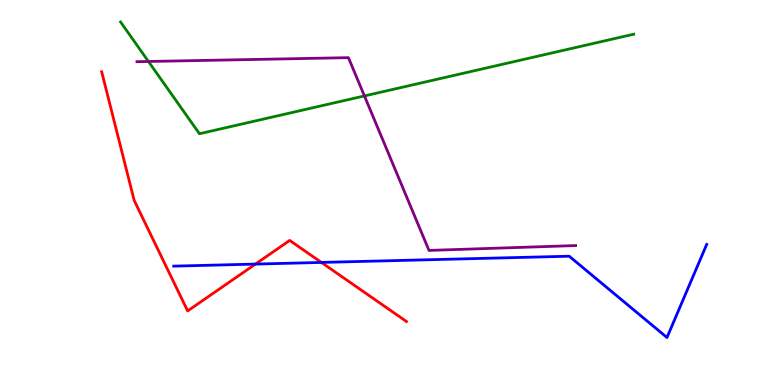[{'lines': ['blue', 'red'], 'intersections': [{'x': 3.3, 'y': 3.14}, {'x': 4.15, 'y': 3.18}]}, {'lines': ['green', 'red'], 'intersections': []}, {'lines': ['purple', 'red'], 'intersections': []}, {'lines': ['blue', 'green'], 'intersections': []}, {'lines': ['blue', 'purple'], 'intersections': []}, {'lines': ['green', 'purple'], 'intersections': [{'x': 1.92, 'y': 8.4}, {'x': 4.7, 'y': 7.51}]}]